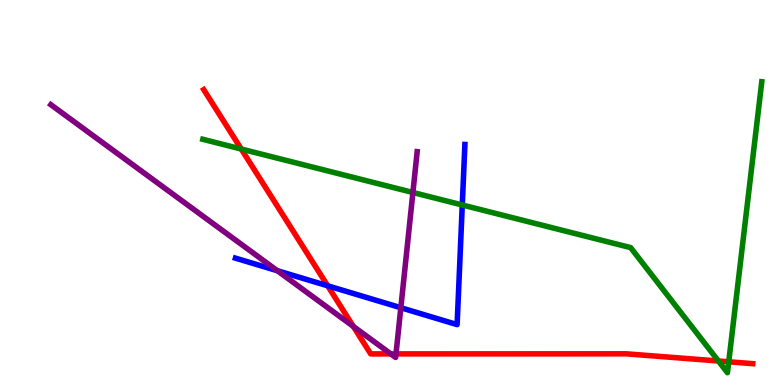[{'lines': ['blue', 'red'], 'intersections': [{'x': 4.23, 'y': 2.58}]}, {'lines': ['green', 'red'], 'intersections': [{'x': 3.11, 'y': 6.13}, {'x': 9.27, 'y': 0.624}, {'x': 9.4, 'y': 0.603}]}, {'lines': ['purple', 'red'], 'intersections': [{'x': 4.56, 'y': 1.52}, {'x': 5.04, 'y': 0.808}, {'x': 5.11, 'y': 0.808}]}, {'lines': ['blue', 'green'], 'intersections': [{'x': 5.96, 'y': 4.68}]}, {'lines': ['blue', 'purple'], 'intersections': [{'x': 3.58, 'y': 2.97}, {'x': 5.17, 'y': 2.01}]}, {'lines': ['green', 'purple'], 'intersections': [{'x': 5.33, 'y': 5.0}]}]